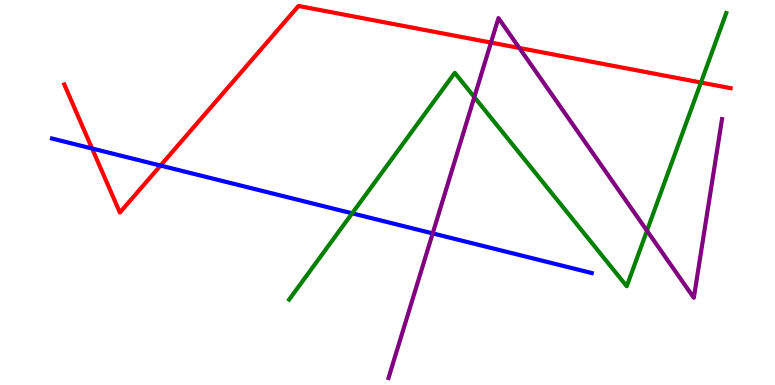[{'lines': ['blue', 'red'], 'intersections': [{'x': 1.19, 'y': 6.14}, {'x': 2.07, 'y': 5.7}]}, {'lines': ['green', 'red'], 'intersections': [{'x': 9.04, 'y': 7.86}]}, {'lines': ['purple', 'red'], 'intersections': [{'x': 6.34, 'y': 8.89}, {'x': 6.7, 'y': 8.75}]}, {'lines': ['blue', 'green'], 'intersections': [{'x': 4.54, 'y': 4.46}]}, {'lines': ['blue', 'purple'], 'intersections': [{'x': 5.58, 'y': 3.94}]}, {'lines': ['green', 'purple'], 'intersections': [{'x': 6.12, 'y': 7.48}, {'x': 8.35, 'y': 4.01}]}]